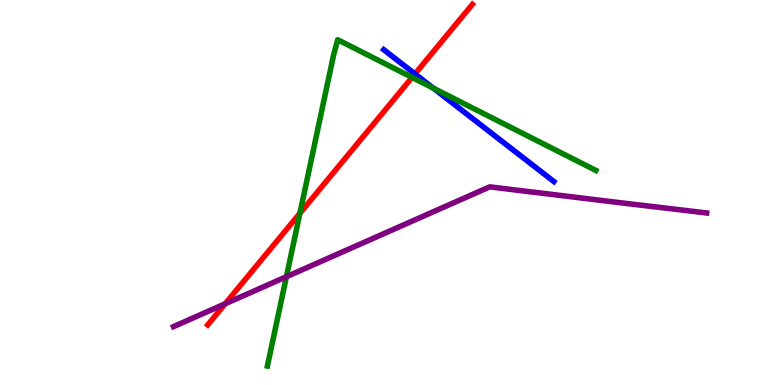[{'lines': ['blue', 'red'], 'intersections': [{'x': 5.35, 'y': 8.08}]}, {'lines': ['green', 'red'], 'intersections': [{'x': 3.87, 'y': 4.46}, {'x': 5.32, 'y': 7.99}]}, {'lines': ['purple', 'red'], 'intersections': [{'x': 2.91, 'y': 2.11}]}, {'lines': ['blue', 'green'], 'intersections': [{'x': 5.59, 'y': 7.71}]}, {'lines': ['blue', 'purple'], 'intersections': []}, {'lines': ['green', 'purple'], 'intersections': [{'x': 3.7, 'y': 2.81}]}]